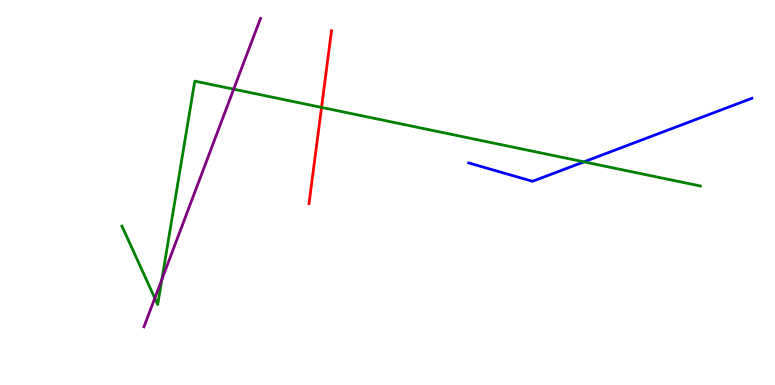[{'lines': ['blue', 'red'], 'intersections': []}, {'lines': ['green', 'red'], 'intersections': [{'x': 4.15, 'y': 7.21}]}, {'lines': ['purple', 'red'], 'intersections': []}, {'lines': ['blue', 'green'], 'intersections': [{'x': 7.53, 'y': 5.8}]}, {'lines': ['blue', 'purple'], 'intersections': []}, {'lines': ['green', 'purple'], 'intersections': [{'x': 2.0, 'y': 2.26}, {'x': 2.09, 'y': 2.74}, {'x': 3.02, 'y': 7.68}]}]